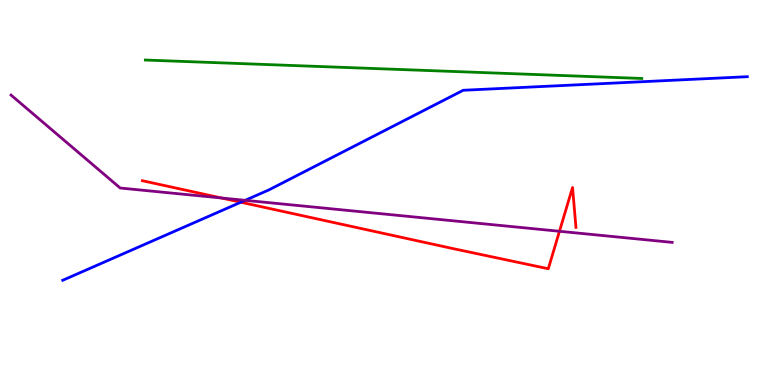[{'lines': ['blue', 'red'], 'intersections': [{'x': 3.11, 'y': 4.75}]}, {'lines': ['green', 'red'], 'intersections': []}, {'lines': ['purple', 'red'], 'intersections': [{'x': 2.86, 'y': 4.86}, {'x': 7.22, 'y': 3.99}]}, {'lines': ['blue', 'green'], 'intersections': []}, {'lines': ['blue', 'purple'], 'intersections': [{'x': 3.16, 'y': 4.8}]}, {'lines': ['green', 'purple'], 'intersections': []}]